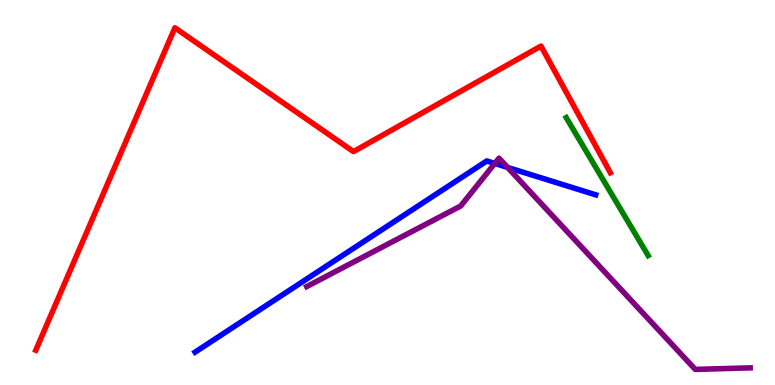[{'lines': ['blue', 'red'], 'intersections': []}, {'lines': ['green', 'red'], 'intersections': []}, {'lines': ['purple', 'red'], 'intersections': []}, {'lines': ['blue', 'green'], 'intersections': []}, {'lines': ['blue', 'purple'], 'intersections': [{'x': 6.38, 'y': 5.75}, {'x': 6.55, 'y': 5.65}]}, {'lines': ['green', 'purple'], 'intersections': []}]